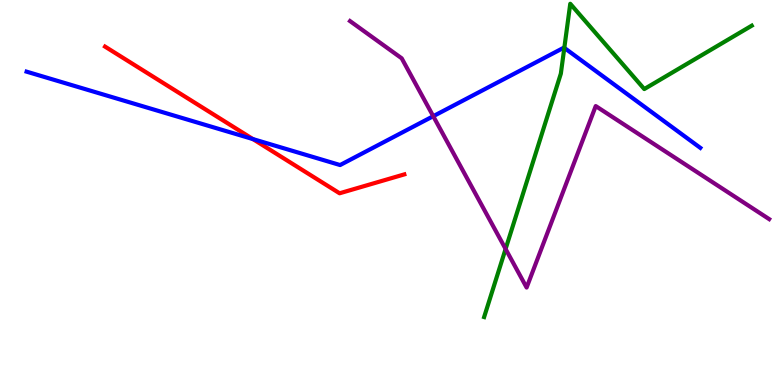[{'lines': ['blue', 'red'], 'intersections': [{'x': 3.26, 'y': 6.39}]}, {'lines': ['green', 'red'], 'intersections': []}, {'lines': ['purple', 'red'], 'intersections': []}, {'lines': ['blue', 'green'], 'intersections': [{'x': 7.28, 'y': 8.76}]}, {'lines': ['blue', 'purple'], 'intersections': [{'x': 5.59, 'y': 6.98}]}, {'lines': ['green', 'purple'], 'intersections': [{'x': 6.52, 'y': 3.53}]}]